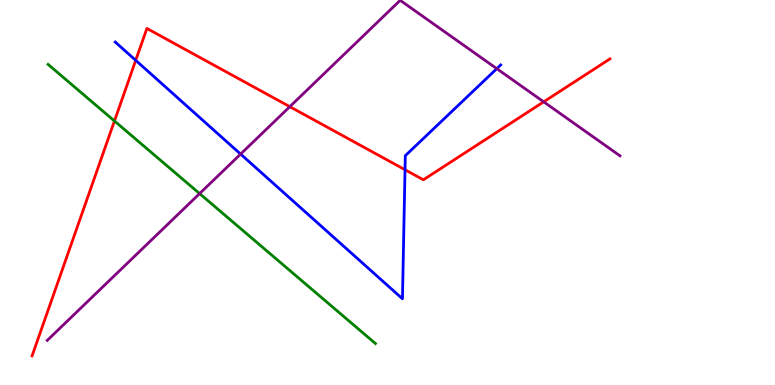[{'lines': ['blue', 'red'], 'intersections': [{'x': 1.75, 'y': 8.43}, {'x': 5.23, 'y': 5.59}]}, {'lines': ['green', 'red'], 'intersections': [{'x': 1.48, 'y': 6.86}]}, {'lines': ['purple', 'red'], 'intersections': [{'x': 3.74, 'y': 7.23}, {'x': 7.02, 'y': 7.35}]}, {'lines': ['blue', 'green'], 'intersections': []}, {'lines': ['blue', 'purple'], 'intersections': [{'x': 3.1, 'y': 6.0}, {'x': 6.41, 'y': 8.22}]}, {'lines': ['green', 'purple'], 'intersections': [{'x': 2.58, 'y': 4.97}]}]